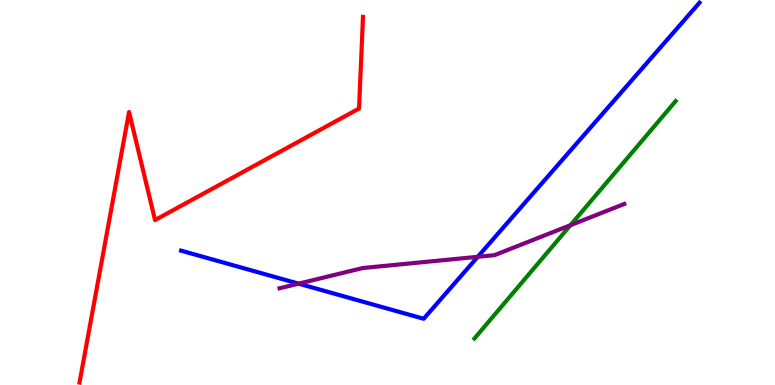[{'lines': ['blue', 'red'], 'intersections': []}, {'lines': ['green', 'red'], 'intersections': []}, {'lines': ['purple', 'red'], 'intersections': []}, {'lines': ['blue', 'green'], 'intersections': []}, {'lines': ['blue', 'purple'], 'intersections': [{'x': 3.85, 'y': 2.63}, {'x': 6.16, 'y': 3.33}]}, {'lines': ['green', 'purple'], 'intersections': [{'x': 7.36, 'y': 4.15}]}]